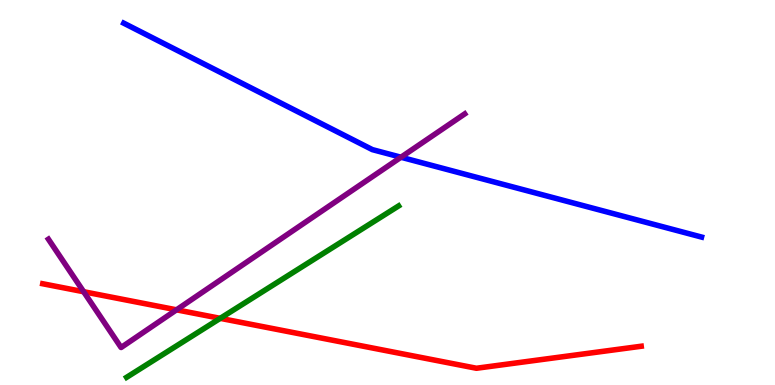[{'lines': ['blue', 'red'], 'intersections': []}, {'lines': ['green', 'red'], 'intersections': [{'x': 2.84, 'y': 1.73}]}, {'lines': ['purple', 'red'], 'intersections': [{'x': 1.08, 'y': 2.42}, {'x': 2.28, 'y': 1.95}]}, {'lines': ['blue', 'green'], 'intersections': []}, {'lines': ['blue', 'purple'], 'intersections': [{'x': 5.17, 'y': 5.92}]}, {'lines': ['green', 'purple'], 'intersections': []}]